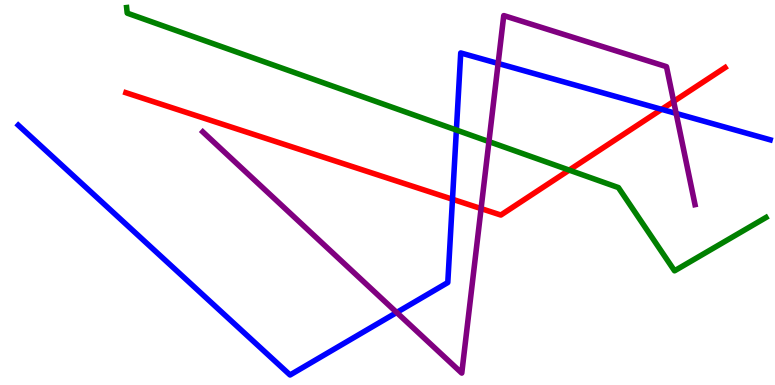[{'lines': ['blue', 'red'], 'intersections': [{'x': 5.84, 'y': 4.82}, {'x': 8.54, 'y': 7.16}]}, {'lines': ['green', 'red'], 'intersections': [{'x': 7.34, 'y': 5.58}]}, {'lines': ['purple', 'red'], 'intersections': [{'x': 6.21, 'y': 4.58}, {'x': 8.69, 'y': 7.37}]}, {'lines': ['blue', 'green'], 'intersections': [{'x': 5.89, 'y': 6.62}]}, {'lines': ['blue', 'purple'], 'intersections': [{'x': 5.12, 'y': 1.88}, {'x': 6.43, 'y': 8.35}, {'x': 8.72, 'y': 7.05}]}, {'lines': ['green', 'purple'], 'intersections': [{'x': 6.31, 'y': 6.32}]}]